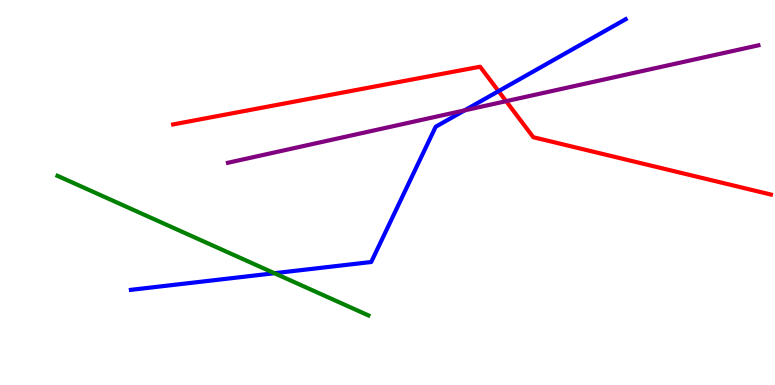[{'lines': ['blue', 'red'], 'intersections': [{'x': 6.43, 'y': 7.63}]}, {'lines': ['green', 'red'], 'intersections': []}, {'lines': ['purple', 'red'], 'intersections': [{'x': 6.53, 'y': 7.37}]}, {'lines': ['blue', 'green'], 'intersections': [{'x': 3.54, 'y': 2.9}]}, {'lines': ['blue', 'purple'], 'intersections': [{'x': 5.99, 'y': 7.13}]}, {'lines': ['green', 'purple'], 'intersections': []}]